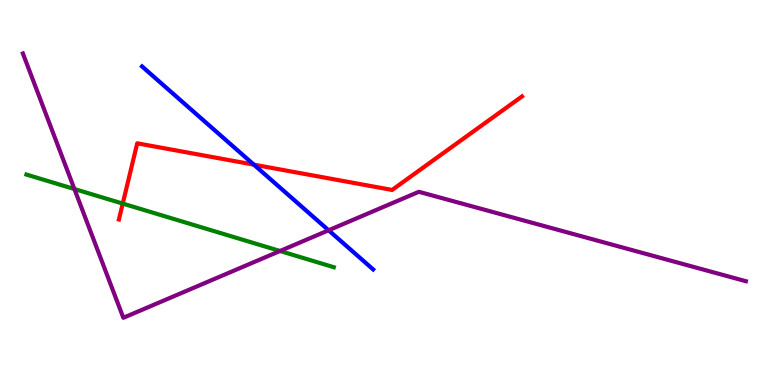[{'lines': ['blue', 'red'], 'intersections': [{'x': 3.28, 'y': 5.72}]}, {'lines': ['green', 'red'], 'intersections': [{'x': 1.58, 'y': 4.71}]}, {'lines': ['purple', 'red'], 'intersections': []}, {'lines': ['blue', 'green'], 'intersections': []}, {'lines': ['blue', 'purple'], 'intersections': [{'x': 4.24, 'y': 4.02}]}, {'lines': ['green', 'purple'], 'intersections': [{'x': 0.96, 'y': 5.09}, {'x': 3.61, 'y': 3.48}]}]